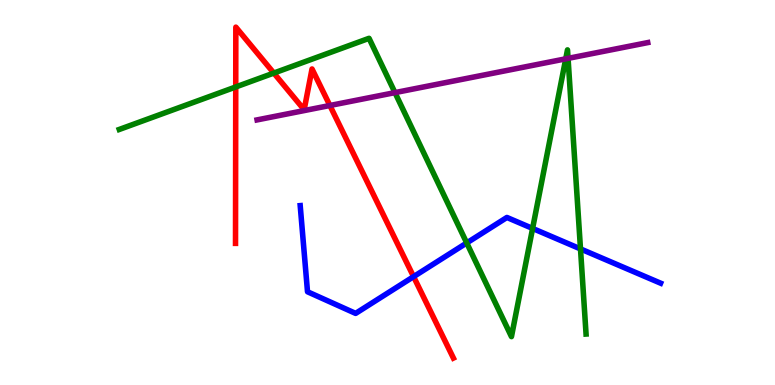[{'lines': ['blue', 'red'], 'intersections': [{'x': 5.34, 'y': 2.81}]}, {'lines': ['green', 'red'], 'intersections': [{'x': 3.04, 'y': 7.74}, {'x': 3.53, 'y': 8.1}]}, {'lines': ['purple', 'red'], 'intersections': [{'x': 4.26, 'y': 7.26}]}, {'lines': ['blue', 'green'], 'intersections': [{'x': 6.02, 'y': 3.69}, {'x': 6.87, 'y': 4.07}, {'x': 7.49, 'y': 3.53}]}, {'lines': ['blue', 'purple'], 'intersections': []}, {'lines': ['green', 'purple'], 'intersections': [{'x': 5.1, 'y': 7.59}, {'x': 7.3, 'y': 8.47}, {'x': 7.33, 'y': 8.48}]}]